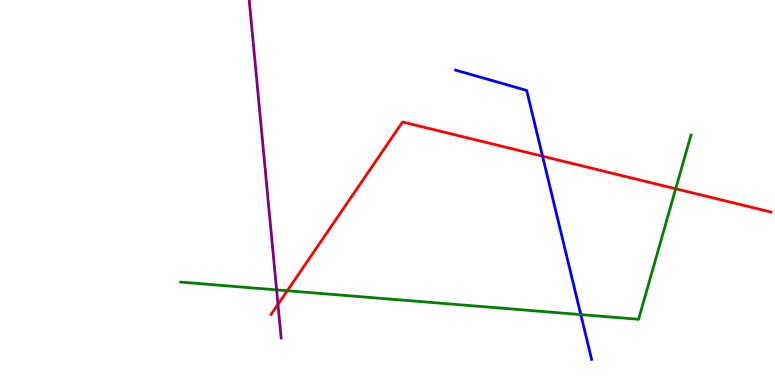[{'lines': ['blue', 'red'], 'intersections': [{'x': 7.0, 'y': 5.94}]}, {'lines': ['green', 'red'], 'intersections': [{'x': 3.71, 'y': 2.45}, {'x': 8.72, 'y': 5.1}]}, {'lines': ['purple', 'red'], 'intersections': [{'x': 3.59, 'y': 2.1}]}, {'lines': ['blue', 'green'], 'intersections': [{'x': 7.49, 'y': 1.83}]}, {'lines': ['blue', 'purple'], 'intersections': []}, {'lines': ['green', 'purple'], 'intersections': [{'x': 3.57, 'y': 2.47}]}]